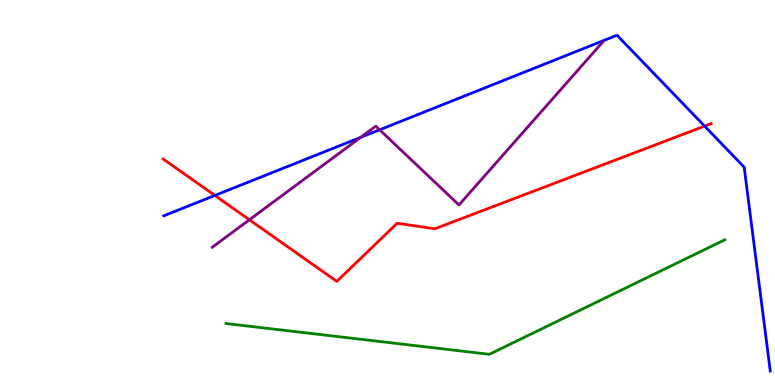[{'lines': ['blue', 'red'], 'intersections': [{'x': 2.77, 'y': 4.92}, {'x': 9.09, 'y': 6.72}]}, {'lines': ['green', 'red'], 'intersections': []}, {'lines': ['purple', 'red'], 'intersections': [{'x': 3.22, 'y': 4.29}]}, {'lines': ['blue', 'green'], 'intersections': []}, {'lines': ['blue', 'purple'], 'intersections': [{'x': 4.65, 'y': 6.43}, {'x': 4.9, 'y': 6.63}]}, {'lines': ['green', 'purple'], 'intersections': []}]